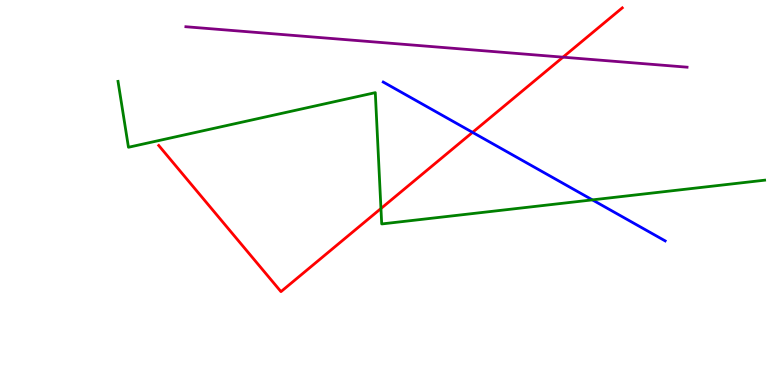[{'lines': ['blue', 'red'], 'intersections': [{'x': 6.1, 'y': 6.56}]}, {'lines': ['green', 'red'], 'intersections': [{'x': 4.92, 'y': 4.58}]}, {'lines': ['purple', 'red'], 'intersections': [{'x': 7.26, 'y': 8.52}]}, {'lines': ['blue', 'green'], 'intersections': [{'x': 7.64, 'y': 4.81}]}, {'lines': ['blue', 'purple'], 'intersections': []}, {'lines': ['green', 'purple'], 'intersections': []}]